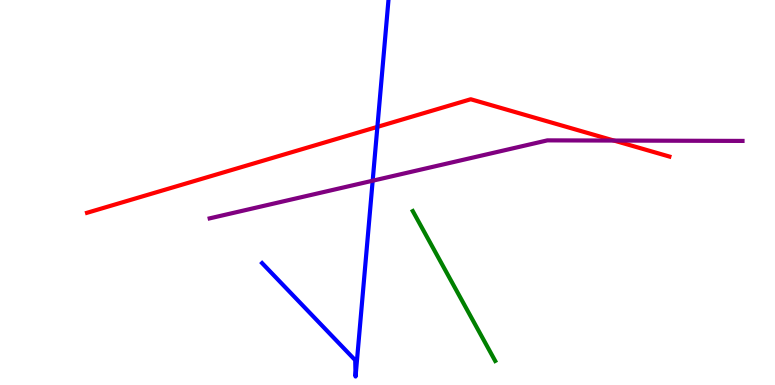[{'lines': ['blue', 'red'], 'intersections': [{'x': 4.87, 'y': 6.7}]}, {'lines': ['green', 'red'], 'intersections': []}, {'lines': ['purple', 'red'], 'intersections': [{'x': 7.92, 'y': 6.35}]}, {'lines': ['blue', 'green'], 'intersections': []}, {'lines': ['blue', 'purple'], 'intersections': [{'x': 4.81, 'y': 5.31}]}, {'lines': ['green', 'purple'], 'intersections': []}]